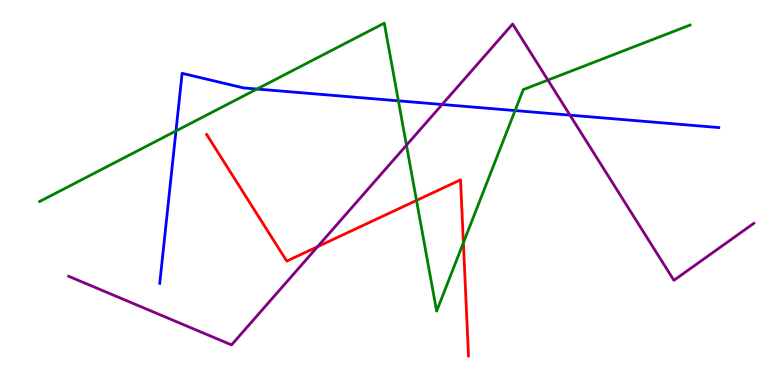[{'lines': ['blue', 'red'], 'intersections': []}, {'lines': ['green', 'red'], 'intersections': [{'x': 5.37, 'y': 4.79}, {'x': 5.98, 'y': 3.69}]}, {'lines': ['purple', 'red'], 'intersections': [{'x': 4.1, 'y': 3.59}]}, {'lines': ['blue', 'green'], 'intersections': [{'x': 2.27, 'y': 6.6}, {'x': 3.32, 'y': 7.69}, {'x': 5.14, 'y': 7.38}, {'x': 6.65, 'y': 7.13}]}, {'lines': ['blue', 'purple'], 'intersections': [{'x': 5.71, 'y': 7.29}, {'x': 7.35, 'y': 7.01}]}, {'lines': ['green', 'purple'], 'intersections': [{'x': 5.24, 'y': 6.23}, {'x': 7.07, 'y': 7.92}]}]